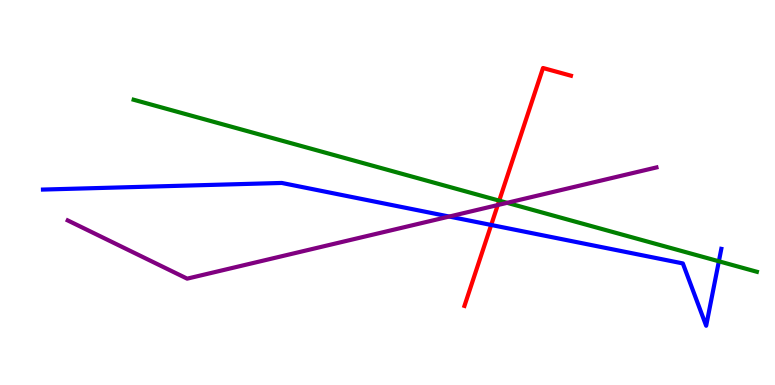[{'lines': ['blue', 'red'], 'intersections': [{'x': 6.34, 'y': 4.16}]}, {'lines': ['green', 'red'], 'intersections': [{'x': 6.44, 'y': 4.79}]}, {'lines': ['purple', 'red'], 'intersections': [{'x': 6.42, 'y': 4.67}]}, {'lines': ['blue', 'green'], 'intersections': [{'x': 9.28, 'y': 3.21}]}, {'lines': ['blue', 'purple'], 'intersections': [{'x': 5.8, 'y': 4.38}]}, {'lines': ['green', 'purple'], 'intersections': [{'x': 6.54, 'y': 4.73}]}]